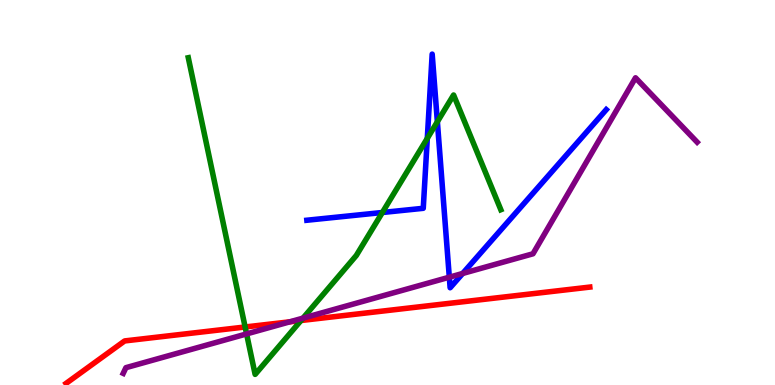[{'lines': ['blue', 'red'], 'intersections': []}, {'lines': ['green', 'red'], 'intersections': [{'x': 3.16, 'y': 1.51}, {'x': 3.88, 'y': 1.67}]}, {'lines': ['purple', 'red'], 'intersections': [{'x': 3.74, 'y': 1.64}]}, {'lines': ['blue', 'green'], 'intersections': [{'x': 4.93, 'y': 4.48}, {'x': 5.51, 'y': 6.41}, {'x': 5.64, 'y': 6.84}]}, {'lines': ['blue', 'purple'], 'intersections': [{'x': 5.8, 'y': 2.8}, {'x': 5.97, 'y': 2.9}]}, {'lines': ['green', 'purple'], 'intersections': [{'x': 3.18, 'y': 1.33}, {'x': 3.91, 'y': 1.74}]}]